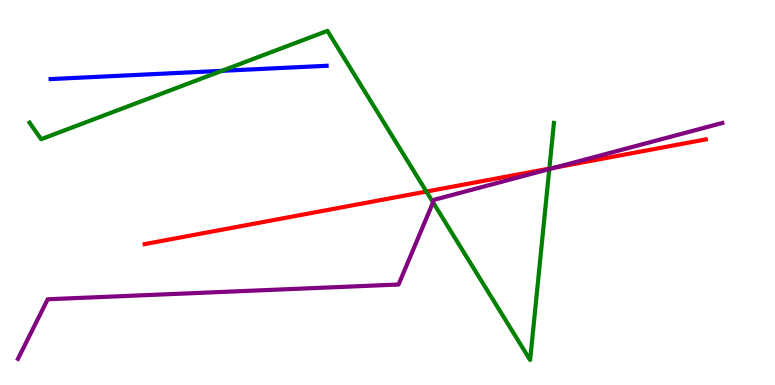[{'lines': ['blue', 'red'], 'intersections': []}, {'lines': ['green', 'red'], 'intersections': [{'x': 5.5, 'y': 5.02}, {'x': 7.09, 'y': 5.62}]}, {'lines': ['purple', 'red'], 'intersections': [{'x': 7.16, 'y': 5.65}]}, {'lines': ['blue', 'green'], 'intersections': [{'x': 2.86, 'y': 8.16}]}, {'lines': ['blue', 'purple'], 'intersections': []}, {'lines': ['green', 'purple'], 'intersections': [{'x': 5.59, 'y': 4.74}, {'x': 7.09, 'y': 5.61}]}]